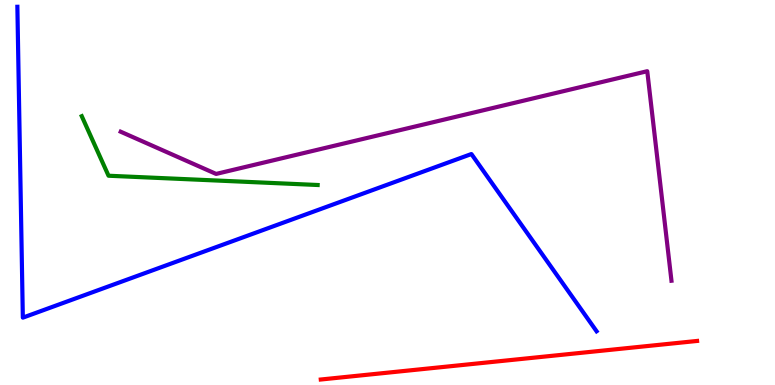[{'lines': ['blue', 'red'], 'intersections': []}, {'lines': ['green', 'red'], 'intersections': []}, {'lines': ['purple', 'red'], 'intersections': []}, {'lines': ['blue', 'green'], 'intersections': []}, {'lines': ['blue', 'purple'], 'intersections': []}, {'lines': ['green', 'purple'], 'intersections': []}]